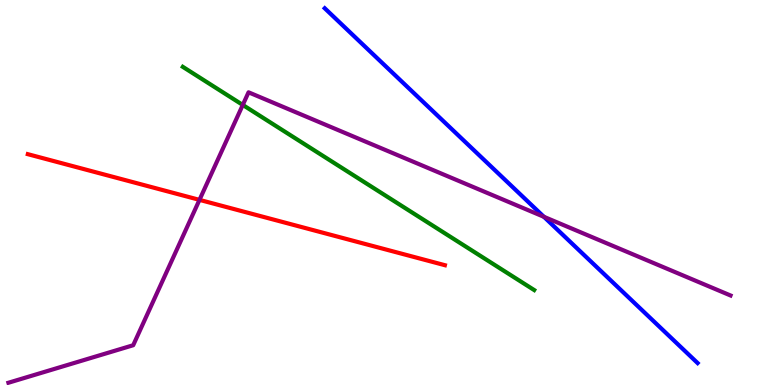[{'lines': ['blue', 'red'], 'intersections': []}, {'lines': ['green', 'red'], 'intersections': []}, {'lines': ['purple', 'red'], 'intersections': [{'x': 2.57, 'y': 4.81}]}, {'lines': ['blue', 'green'], 'intersections': []}, {'lines': ['blue', 'purple'], 'intersections': [{'x': 7.02, 'y': 4.37}]}, {'lines': ['green', 'purple'], 'intersections': [{'x': 3.13, 'y': 7.27}]}]